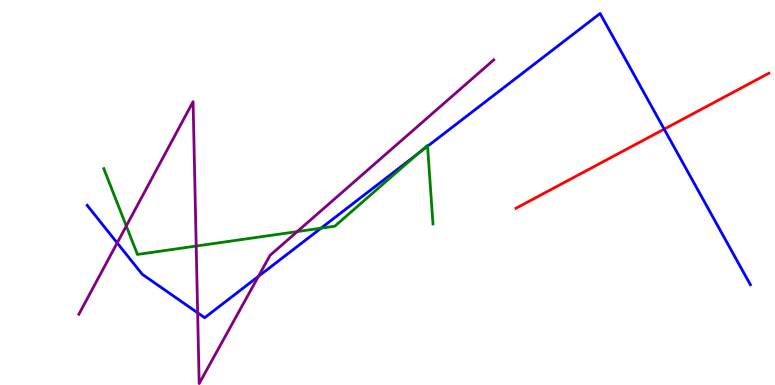[{'lines': ['blue', 'red'], 'intersections': [{'x': 8.57, 'y': 6.65}]}, {'lines': ['green', 'red'], 'intersections': []}, {'lines': ['purple', 'red'], 'intersections': []}, {'lines': ['blue', 'green'], 'intersections': [{'x': 4.14, 'y': 4.07}, {'x': 5.39, 'y': 6.01}, {'x': 5.52, 'y': 6.2}]}, {'lines': ['blue', 'purple'], 'intersections': [{'x': 1.51, 'y': 3.69}, {'x': 2.55, 'y': 1.87}, {'x': 3.33, 'y': 2.82}]}, {'lines': ['green', 'purple'], 'intersections': [{'x': 1.63, 'y': 4.13}, {'x': 2.53, 'y': 3.61}, {'x': 3.84, 'y': 3.98}]}]